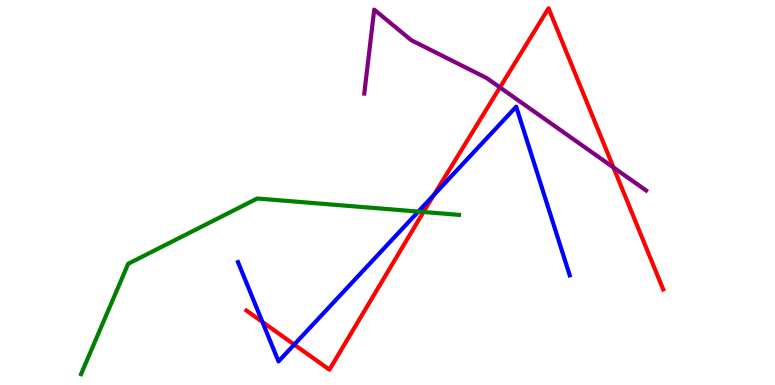[{'lines': ['blue', 'red'], 'intersections': [{'x': 3.39, 'y': 1.64}, {'x': 3.8, 'y': 1.05}, {'x': 5.6, 'y': 4.94}]}, {'lines': ['green', 'red'], 'intersections': [{'x': 5.46, 'y': 4.49}]}, {'lines': ['purple', 'red'], 'intersections': [{'x': 6.45, 'y': 7.73}, {'x': 7.92, 'y': 5.65}]}, {'lines': ['blue', 'green'], 'intersections': [{'x': 5.4, 'y': 4.5}]}, {'lines': ['blue', 'purple'], 'intersections': []}, {'lines': ['green', 'purple'], 'intersections': []}]